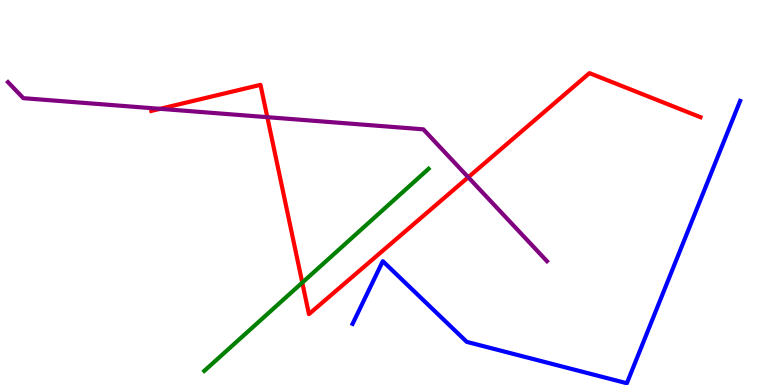[{'lines': ['blue', 'red'], 'intersections': []}, {'lines': ['green', 'red'], 'intersections': [{'x': 3.9, 'y': 2.66}]}, {'lines': ['purple', 'red'], 'intersections': [{'x': 2.07, 'y': 7.17}, {'x': 3.45, 'y': 6.96}, {'x': 6.04, 'y': 5.4}]}, {'lines': ['blue', 'green'], 'intersections': []}, {'lines': ['blue', 'purple'], 'intersections': []}, {'lines': ['green', 'purple'], 'intersections': []}]